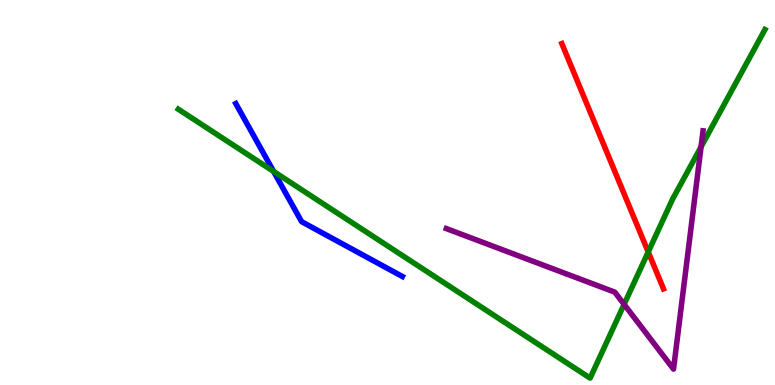[{'lines': ['blue', 'red'], 'intersections': []}, {'lines': ['green', 'red'], 'intersections': [{'x': 8.36, 'y': 3.45}]}, {'lines': ['purple', 'red'], 'intersections': []}, {'lines': ['blue', 'green'], 'intersections': [{'x': 3.53, 'y': 5.55}]}, {'lines': ['blue', 'purple'], 'intersections': []}, {'lines': ['green', 'purple'], 'intersections': [{'x': 8.05, 'y': 2.09}, {'x': 9.05, 'y': 6.19}]}]